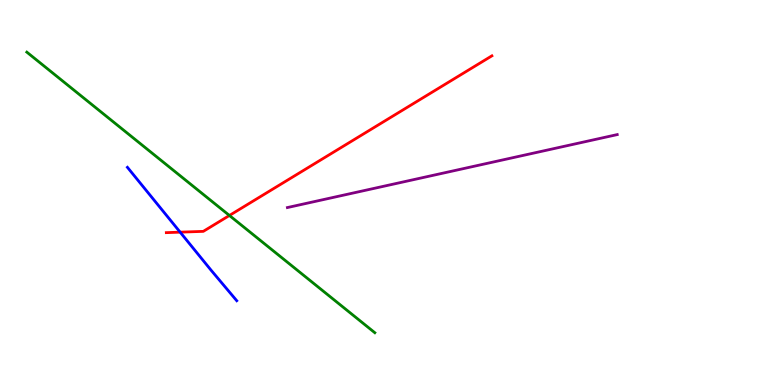[{'lines': ['blue', 'red'], 'intersections': [{'x': 2.32, 'y': 3.97}]}, {'lines': ['green', 'red'], 'intersections': [{'x': 2.96, 'y': 4.4}]}, {'lines': ['purple', 'red'], 'intersections': []}, {'lines': ['blue', 'green'], 'intersections': []}, {'lines': ['blue', 'purple'], 'intersections': []}, {'lines': ['green', 'purple'], 'intersections': []}]